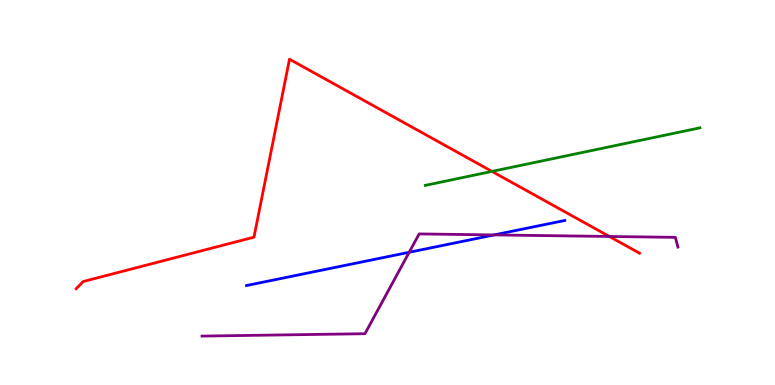[{'lines': ['blue', 'red'], 'intersections': []}, {'lines': ['green', 'red'], 'intersections': [{'x': 6.35, 'y': 5.55}]}, {'lines': ['purple', 'red'], 'intersections': [{'x': 7.86, 'y': 3.86}]}, {'lines': ['blue', 'green'], 'intersections': []}, {'lines': ['blue', 'purple'], 'intersections': [{'x': 5.28, 'y': 3.45}, {'x': 6.37, 'y': 3.9}]}, {'lines': ['green', 'purple'], 'intersections': []}]